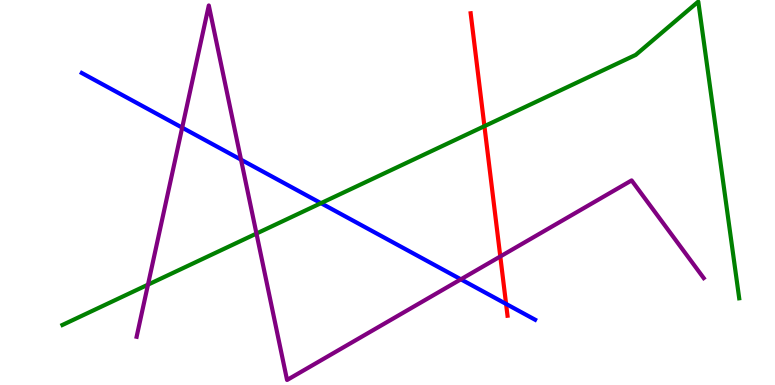[{'lines': ['blue', 'red'], 'intersections': [{'x': 6.53, 'y': 2.11}]}, {'lines': ['green', 'red'], 'intersections': [{'x': 6.25, 'y': 6.72}]}, {'lines': ['purple', 'red'], 'intersections': [{'x': 6.46, 'y': 3.34}]}, {'lines': ['blue', 'green'], 'intersections': [{'x': 4.14, 'y': 4.72}]}, {'lines': ['blue', 'purple'], 'intersections': [{'x': 2.35, 'y': 6.68}, {'x': 3.11, 'y': 5.85}, {'x': 5.95, 'y': 2.75}]}, {'lines': ['green', 'purple'], 'intersections': [{'x': 1.91, 'y': 2.61}, {'x': 3.31, 'y': 3.93}]}]